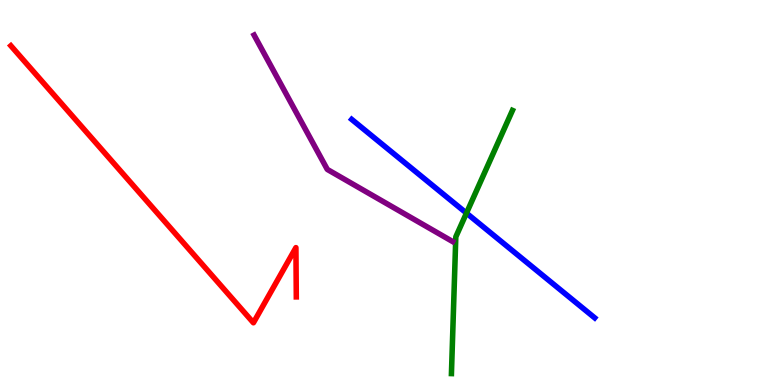[{'lines': ['blue', 'red'], 'intersections': []}, {'lines': ['green', 'red'], 'intersections': []}, {'lines': ['purple', 'red'], 'intersections': []}, {'lines': ['blue', 'green'], 'intersections': [{'x': 6.02, 'y': 4.46}]}, {'lines': ['blue', 'purple'], 'intersections': []}, {'lines': ['green', 'purple'], 'intersections': []}]